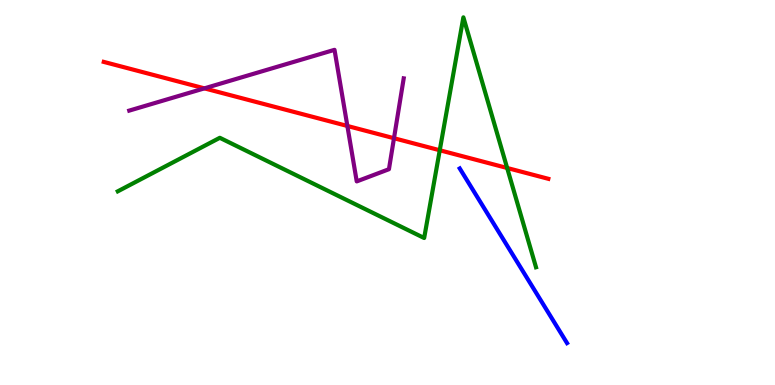[{'lines': ['blue', 'red'], 'intersections': []}, {'lines': ['green', 'red'], 'intersections': [{'x': 5.67, 'y': 6.1}, {'x': 6.54, 'y': 5.64}]}, {'lines': ['purple', 'red'], 'intersections': [{'x': 2.64, 'y': 7.7}, {'x': 4.48, 'y': 6.73}, {'x': 5.08, 'y': 6.41}]}, {'lines': ['blue', 'green'], 'intersections': []}, {'lines': ['blue', 'purple'], 'intersections': []}, {'lines': ['green', 'purple'], 'intersections': []}]